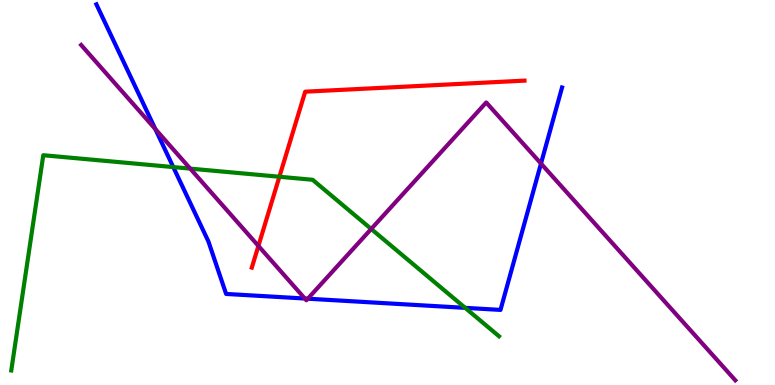[{'lines': ['blue', 'red'], 'intersections': []}, {'lines': ['green', 'red'], 'intersections': [{'x': 3.6, 'y': 5.41}]}, {'lines': ['purple', 'red'], 'intersections': [{'x': 3.33, 'y': 3.61}]}, {'lines': ['blue', 'green'], 'intersections': [{'x': 2.24, 'y': 5.66}, {'x': 6.0, 'y': 2.0}]}, {'lines': ['blue', 'purple'], 'intersections': [{'x': 2.0, 'y': 6.65}, {'x': 3.93, 'y': 2.25}, {'x': 3.97, 'y': 2.24}, {'x': 6.98, 'y': 5.75}]}, {'lines': ['green', 'purple'], 'intersections': [{'x': 2.45, 'y': 5.62}, {'x': 4.79, 'y': 4.05}]}]